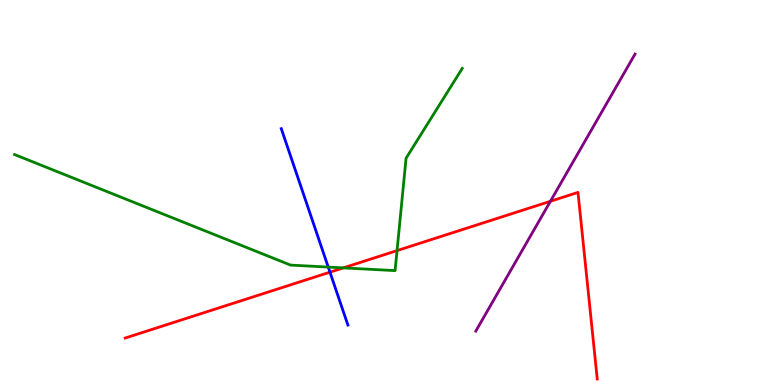[{'lines': ['blue', 'red'], 'intersections': [{'x': 4.26, 'y': 2.93}]}, {'lines': ['green', 'red'], 'intersections': [{'x': 4.43, 'y': 3.04}, {'x': 5.12, 'y': 3.49}]}, {'lines': ['purple', 'red'], 'intersections': [{'x': 7.1, 'y': 4.77}]}, {'lines': ['blue', 'green'], 'intersections': [{'x': 4.24, 'y': 3.06}]}, {'lines': ['blue', 'purple'], 'intersections': []}, {'lines': ['green', 'purple'], 'intersections': []}]